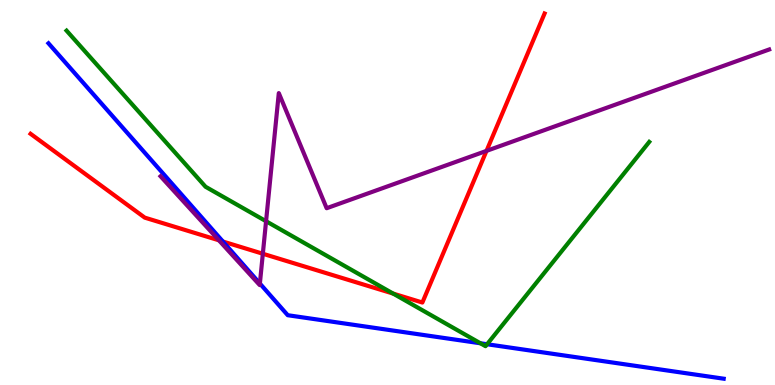[{'lines': ['blue', 'red'], 'intersections': [{'x': 2.88, 'y': 3.73}]}, {'lines': ['green', 'red'], 'intersections': [{'x': 5.07, 'y': 2.37}]}, {'lines': ['purple', 'red'], 'intersections': [{'x': 2.82, 'y': 3.76}, {'x': 3.39, 'y': 3.41}, {'x': 6.28, 'y': 6.08}]}, {'lines': ['blue', 'green'], 'intersections': [{'x': 6.2, 'y': 1.08}, {'x': 6.28, 'y': 1.06}]}, {'lines': ['blue', 'purple'], 'intersections': [{'x': 3.35, 'y': 2.64}]}, {'lines': ['green', 'purple'], 'intersections': [{'x': 3.43, 'y': 4.25}]}]